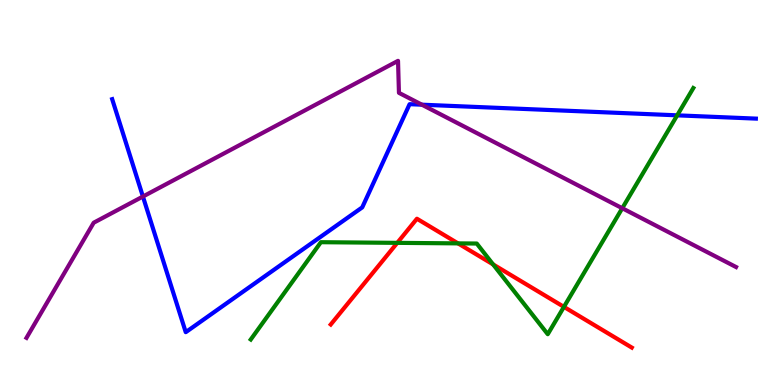[{'lines': ['blue', 'red'], 'intersections': []}, {'lines': ['green', 'red'], 'intersections': [{'x': 5.13, 'y': 3.69}, {'x': 5.91, 'y': 3.68}, {'x': 6.36, 'y': 3.13}, {'x': 7.28, 'y': 2.03}]}, {'lines': ['purple', 'red'], 'intersections': []}, {'lines': ['blue', 'green'], 'intersections': [{'x': 8.74, 'y': 7.0}]}, {'lines': ['blue', 'purple'], 'intersections': [{'x': 1.84, 'y': 4.9}, {'x': 5.44, 'y': 7.28}]}, {'lines': ['green', 'purple'], 'intersections': [{'x': 8.03, 'y': 4.59}]}]